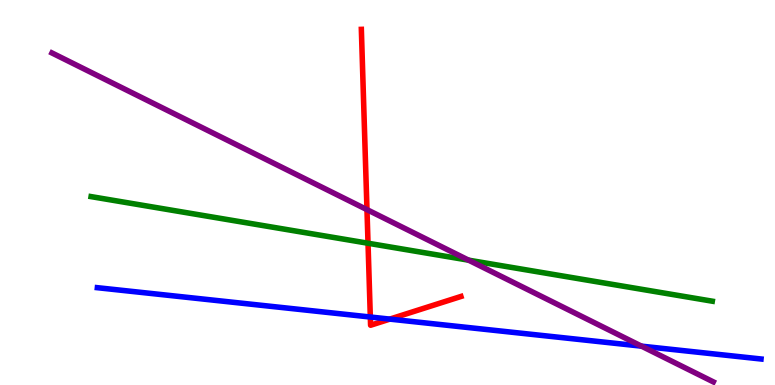[{'lines': ['blue', 'red'], 'intersections': [{'x': 4.78, 'y': 1.77}, {'x': 5.03, 'y': 1.71}]}, {'lines': ['green', 'red'], 'intersections': [{'x': 4.75, 'y': 3.68}]}, {'lines': ['purple', 'red'], 'intersections': [{'x': 4.74, 'y': 4.56}]}, {'lines': ['blue', 'green'], 'intersections': []}, {'lines': ['blue', 'purple'], 'intersections': [{'x': 8.28, 'y': 1.01}]}, {'lines': ['green', 'purple'], 'intersections': [{'x': 6.05, 'y': 3.24}]}]